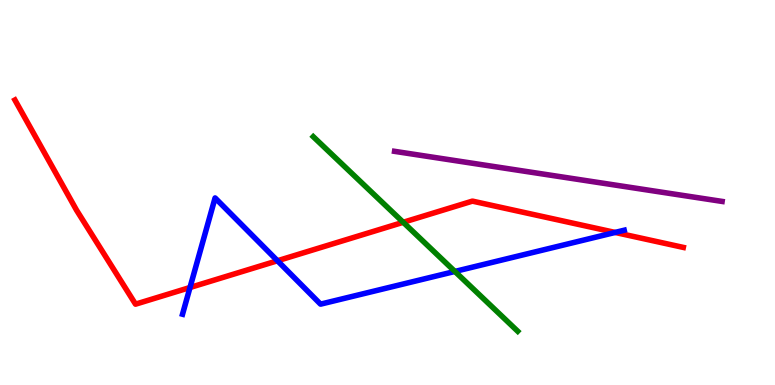[{'lines': ['blue', 'red'], 'intersections': [{'x': 2.45, 'y': 2.53}, {'x': 3.58, 'y': 3.23}, {'x': 7.94, 'y': 3.96}]}, {'lines': ['green', 'red'], 'intersections': [{'x': 5.2, 'y': 4.23}]}, {'lines': ['purple', 'red'], 'intersections': []}, {'lines': ['blue', 'green'], 'intersections': [{'x': 5.87, 'y': 2.95}]}, {'lines': ['blue', 'purple'], 'intersections': []}, {'lines': ['green', 'purple'], 'intersections': []}]